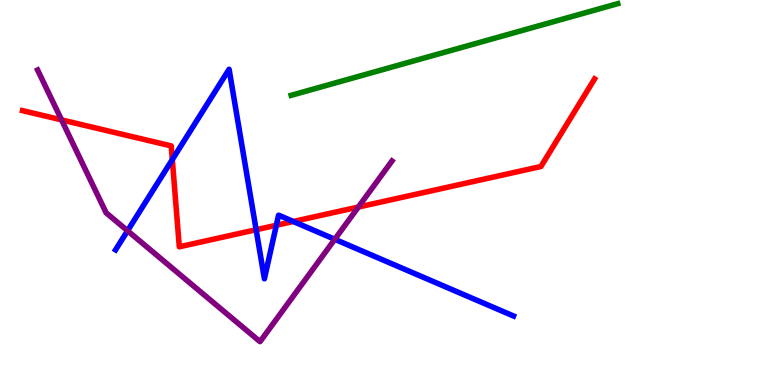[{'lines': ['blue', 'red'], 'intersections': [{'x': 2.22, 'y': 5.86}, {'x': 3.3, 'y': 4.03}, {'x': 3.57, 'y': 4.15}, {'x': 3.78, 'y': 4.25}]}, {'lines': ['green', 'red'], 'intersections': []}, {'lines': ['purple', 'red'], 'intersections': [{'x': 0.794, 'y': 6.89}, {'x': 4.62, 'y': 4.62}]}, {'lines': ['blue', 'green'], 'intersections': []}, {'lines': ['blue', 'purple'], 'intersections': [{'x': 1.65, 'y': 4.01}, {'x': 4.32, 'y': 3.78}]}, {'lines': ['green', 'purple'], 'intersections': []}]